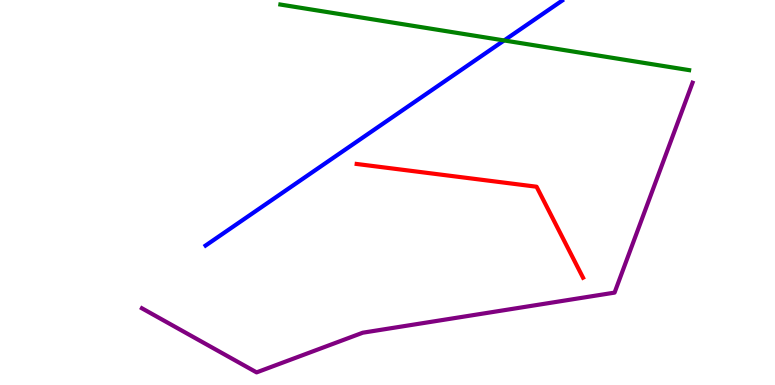[{'lines': ['blue', 'red'], 'intersections': []}, {'lines': ['green', 'red'], 'intersections': []}, {'lines': ['purple', 'red'], 'intersections': []}, {'lines': ['blue', 'green'], 'intersections': [{'x': 6.5, 'y': 8.95}]}, {'lines': ['blue', 'purple'], 'intersections': []}, {'lines': ['green', 'purple'], 'intersections': []}]